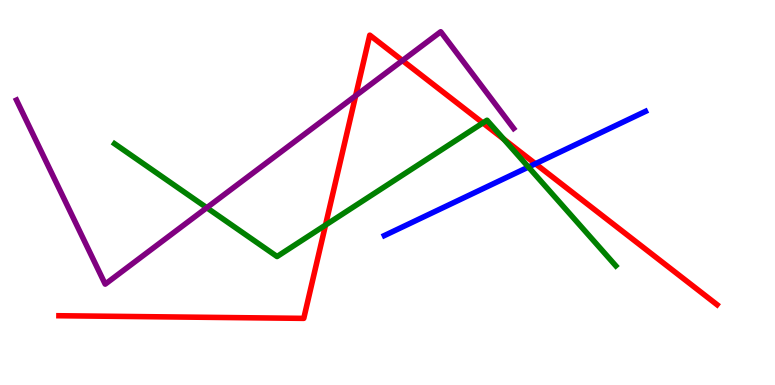[{'lines': ['blue', 'red'], 'intersections': [{'x': 6.91, 'y': 5.75}]}, {'lines': ['green', 'red'], 'intersections': [{'x': 4.2, 'y': 4.15}, {'x': 6.23, 'y': 6.81}, {'x': 6.5, 'y': 6.39}]}, {'lines': ['purple', 'red'], 'intersections': [{'x': 4.59, 'y': 7.51}, {'x': 5.19, 'y': 8.43}]}, {'lines': ['blue', 'green'], 'intersections': [{'x': 6.82, 'y': 5.66}]}, {'lines': ['blue', 'purple'], 'intersections': []}, {'lines': ['green', 'purple'], 'intersections': [{'x': 2.67, 'y': 4.6}]}]